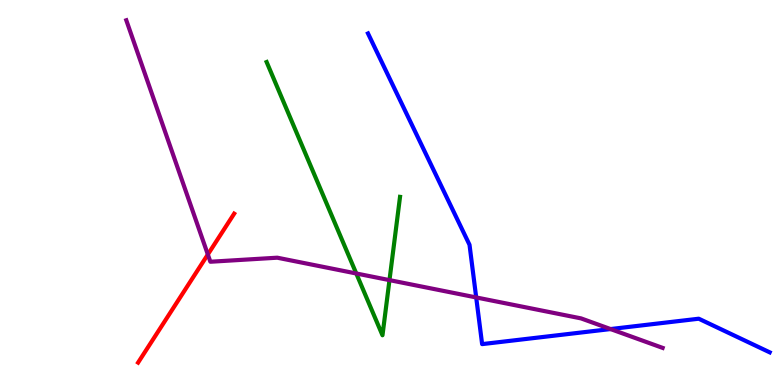[{'lines': ['blue', 'red'], 'intersections': []}, {'lines': ['green', 'red'], 'intersections': []}, {'lines': ['purple', 'red'], 'intersections': [{'x': 2.68, 'y': 3.39}]}, {'lines': ['blue', 'green'], 'intersections': []}, {'lines': ['blue', 'purple'], 'intersections': [{'x': 6.14, 'y': 2.27}, {'x': 7.88, 'y': 1.45}]}, {'lines': ['green', 'purple'], 'intersections': [{'x': 4.6, 'y': 2.9}, {'x': 5.03, 'y': 2.72}]}]